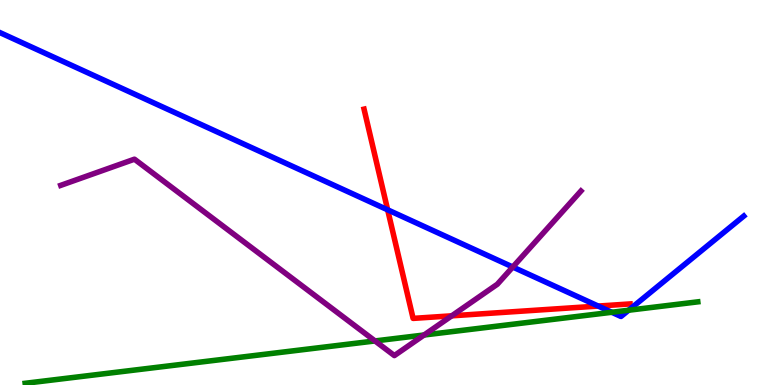[{'lines': ['blue', 'red'], 'intersections': [{'x': 5.0, 'y': 4.55}, {'x': 7.72, 'y': 2.05}]}, {'lines': ['green', 'red'], 'intersections': []}, {'lines': ['purple', 'red'], 'intersections': [{'x': 5.83, 'y': 1.8}]}, {'lines': ['blue', 'green'], 'intersections': [{'x': 7.89, 'y': 1.89}, {'x': 8.11, 'y': 1.94}]}, {'lines': ['blue', 'purple'], 'intersections': [{'x': 6.62, 'y': 3.06}]}, {'lines': ['green', 'purple'], 'intersections': [{'x': 4.84, 'y': 1.14}, {'x': 5.47, 'y': 1.3}]}]